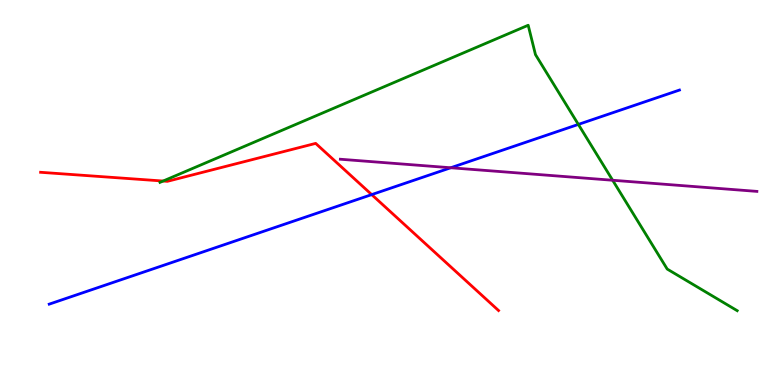[{'lines': ['blue', 'red'], 'intersections': [{'x': 4.8, 'y': 4.95}]}, {'lines': ['green', 'red'], 'intersections': [{'x': 2.1, 'y': 5.3}]}, {'lines': ['purple', 'red'], 'intersections': []}, {'lines': ['blue', 'green'], 'intersections': [{'x': 7.46, 'y': 6.77}]}, {'lines': ['blue', 'purple'], 'intersections': [{'x': 5.82, 'y': 5.64}]}, {'lines': ['green', 'purple'], 'intersections': [{'x': 7.91, 'y': 5.32}]}]